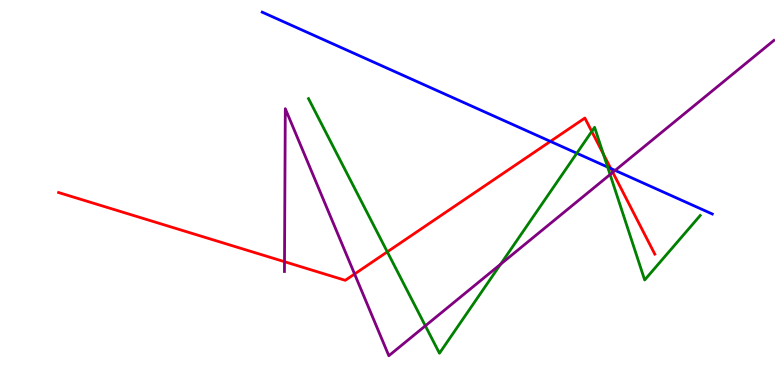[{'lines': ['blue', 'red'], 'intersections': [{'x': 7.1, 'y': 6.33}, {'x': 7.88, 'y': 5.62}]}, {'lines': ['green', 'red'], 'intersections': [{'x': 5.0, 'y': 3.46}, {'x': 7.64, 'y': 6.59}, {'x': 7.79, 'y': 6.0}]}, {'lines': ['purple', 'red'], 'intersections': [{'x': 3.67, 'y': 3.2}, {'x': 4.58, 'y': 2.88}, {'x': 7.91, 'y': 5.52}]}, {'lines': ['blue', 'green'], 'intersections': [{'x': 7.44, 'y': 6.02}, {'x': 7.84, 'y': 5.66}]}, {'lines': ['blue', 'purple'], 'intersections': [{'x': 7.94, 'y': 5.57}]}, {'lines': ['green', 'purple'], 'intersections': [{'x': 5.49, 'y': 1.54}, {'x': 6.46, 'y': 3.14}, {'x': 7.87, 'y': 5.47}]}]